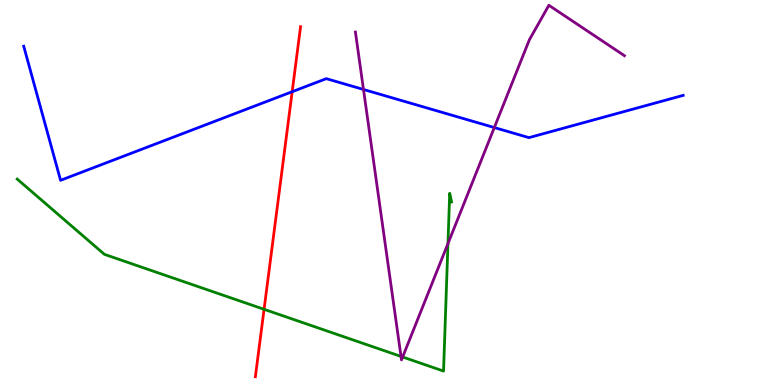[{'lines': ['blue', 'red'], 'intersections': [{'x': 3.77, 'y': 7.62}]}, {'lines': ['green', 'red'], 'intersections': [{'x': 3.41, 'y': 1.97}]}, {'lines': ['purple', 'red'], 'intersections': []}, {'lines': ['blue', 'green'], 'intersections': []}, {'lines': ['blue', 'purple'], 'intersections': [{'x': 4.69, 'y': 7.68}, {'x': 6.38, 'y': 6.69}]}, {'lines': ['green', 'purple'], 'intersections': [{'x': 5.17, 'y': 0.742}, {'x': 5.2, 'y': 0.727}, {'x': 5.78, 'y': 3.67}]}]